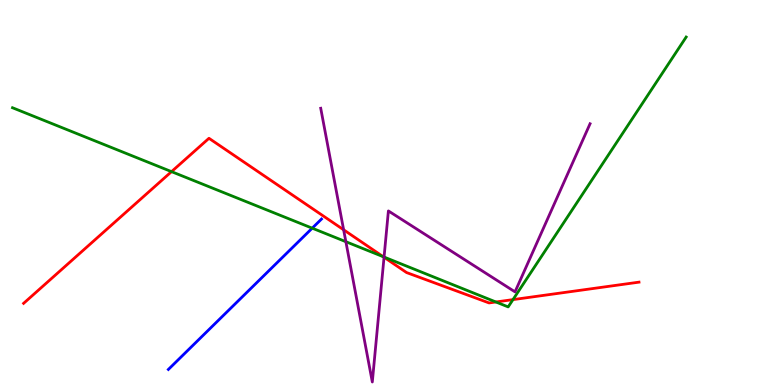[{'lines': ['blue', 'red'], 'intersections': []}, {'lines': ['green', 'red'], 'intersections': [{'x': 2.21, 'y': 5.54}, {'x': 4.95, 'y': 3.33}, {'x': 6.4, 'y': 2.16}, {'x': 6.62, 'y': 2.22}]}, {'lines': ['purple', 'red'], 'intersections': [{'x': 4.43, 'y': 4.03}, {'x': 4.96, 'y': 3.32}]}, {'lines': ['blue', 'green'], 'intersections': [{'x': 4.03, 'y': 4.07}]}, {'lines': ['blue', 'purple'], 'intersections': []}, {'lines': ['green', 'purple'], 'intersections': [{'x': 4.46, 'y': 3.72}, {'x': 4.96, 'y': 3.32}]}]